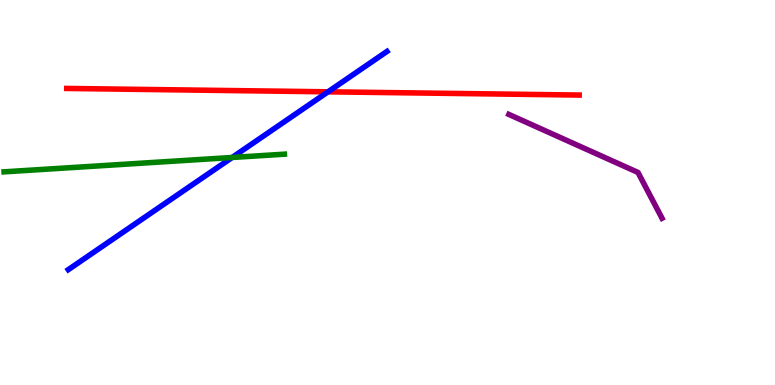[{'lines': ['blue', 'red'], 'intersections': [{'x': 4.23, 'y': 7.62}]}, {'lines': ['green', 'red'], 'intersections': []}, {'lines': ['purple', 'red'], 'intersections': []}, {'lines': ['blue', 'green'], 'intersections': [{'x': 3.0, 'y': 5.91}]}, {'lines': ['blue', 'purple'], 'intersections': []}, {'lines': ['green', 'purple'], 'intersections': []}]